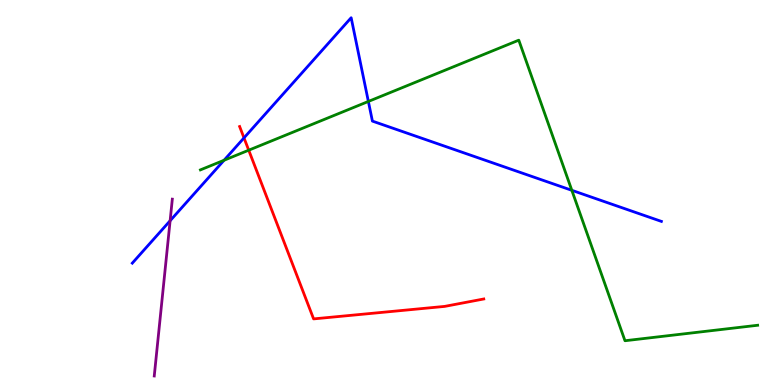[{'lines': ['blue', 'red'], 'intersections': [{'x': 3.15, 'y': 6.42}]}, {'lines': ['green', 'red'], 'intersections': [{'x': 3.21, 'y': 6.1}]}, {'lines': ['purple', 'red'], 'intersections': []}, {'lines': ['blue', 'green'], 'intersections': [{'x': 2.89, 'y': 5.84}, {'x': 4.75, 'y': 7.36}, {'x': 7.38, 'y': 5.06}]}, {'lines': ['blue', 'purple'], 'intersections': [{'x': 2.2, 'y': 4.27}]}, {'lines': ['green', 'purple'], 'intersections': []}]